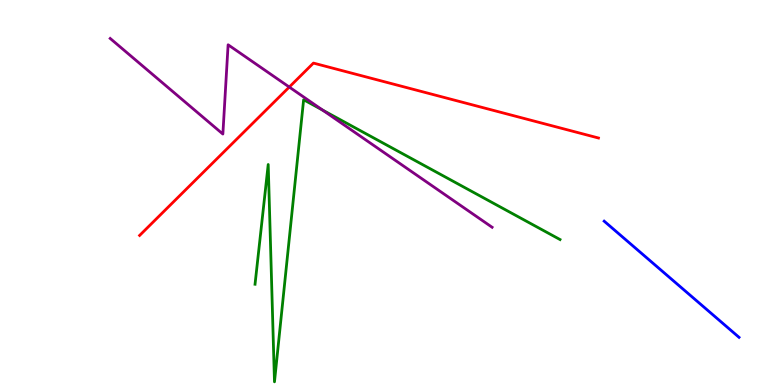[{'lines': ['blue', 'red'], 'intersections': []}, {'lines': ['green', 'red'], 'intersections': []}, {'lines': ['purple', 'red'], 'intersections': [{'x': 3.73, 'y': 7.74}]}, {'lines': ['blue', 'green'], 'intersections': []}, {'lines': ['blue', 'purple'], 'intersections': []}, {'lines': ['green', 'purple'], 'intersections': [{'x': 4.16, 'y': 7.14}]}]